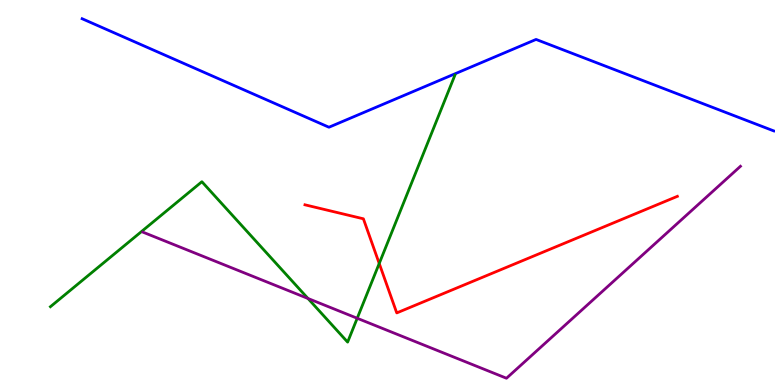[{'lines': ['blue', 'red'], 'intersections': []}, {'lines': ['green', 'red'], 'intersections': [{'x': 4.89, 'y': 3.16}]}, {'lines': ['purple', 'red'], 'intersections': []}, {'lines': ['blue', 'green'], 'intersections': []}, {'lines': ['blue', 'purple'], 'intersections': []}, {'lines': ['green', 'purple'], 'intersections': [{'x': 3.97, 'y': 2.25}, {'x': 4.61, 'y': 1.73}]}]